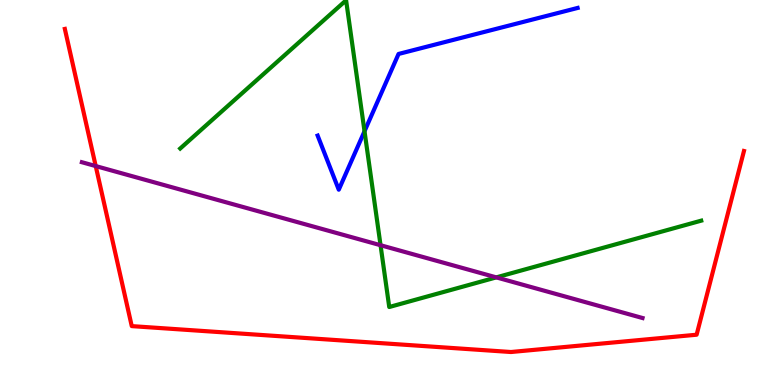[{'lines': ['blue', 'red'], 'intersections': []}, {'lines': ['green', 'red'], 'intersections': []}, {'lines': ['purple', 'red'], 'intersections': [{'x': 1.24, 'y': 5.69}]}, {'lines': ['blue', 'green'], 'intersections': [{'x': 4.7, 'y': 6.59}]}, {'lines': ['blue', 'purple'], 'intersections': []}, {'lines': ['green', 'purple'], 'intersections': [{'x': 4.91, 'y': 3.63}, {'x': 6.4, 'y': 2.8}]}]